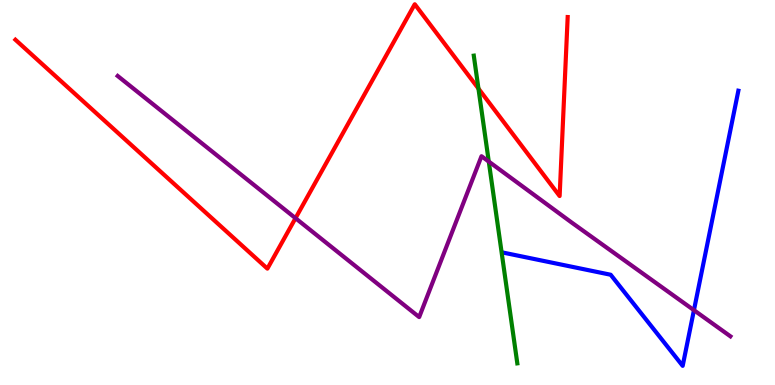[{'lines': ['blue', 'red'], 'intersections': []}, {'lines': ['green', 'red'], 'intersections': [{'x': 6.17, 'y': 7.7}]}, {'lines': ['purple', 'red'], 'intersections': [{'x': 3.81, 'y': 4.33}]}, {'lines': ['blue', 'green'], 'intersections': []}, {'lines': ['blue', 'purple'], 'intersections': [{'x': 8.95, 'y': 1.94}]}, {'lines': ['green', 'purple'], 'intersections': [{'x': 6.31, 'y': 5.8}]}]